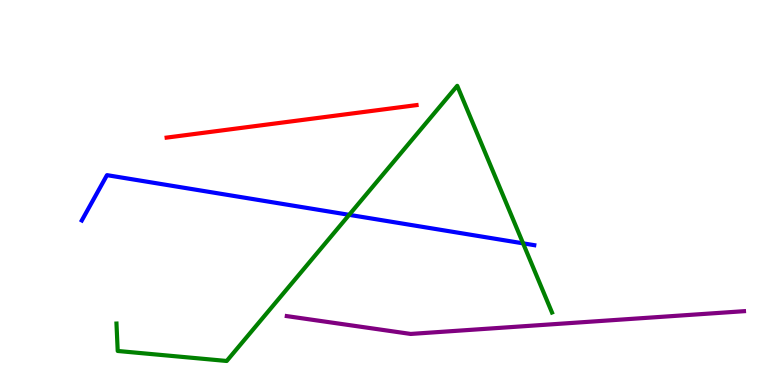[{'lines': ['blue', 'red'], 'intersections': []}, {'lines': ['green', 'red'], 'intersections': []}, {'lines': ['purple', 'red'], 'intersections': []}, {'lines': ['blue', 'green'], 'intersections': [{'x': 4.51, 'y': 4.42}, {'x': 6.75, 'y': 3.68}]}, {'lines': ['blue', 'purple'], 'intersections': []}, {'lines': ['green', 'purple'], 'intersections': []}]